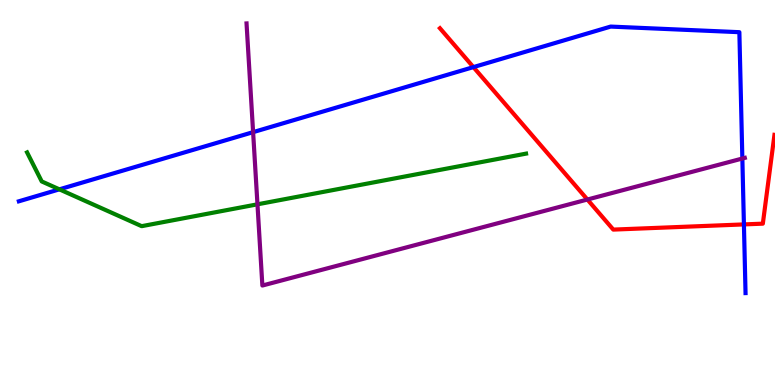[{'lines': ['blue', 'red'], 'intersections': [{'x': 6.11, 'y': 8.26}, {'x': 9.6, 'y': 4.17}]}, {'lines': ['green', 'red'], 'intersections': []}, {'lines': ['purple', 'red'], 'intersections': [{'x': 7.58, 'y': 4.82}]}, {'lines': ['blue', 'green'], 'intersections': [{'x': 0.766, 'y': 5.08}]}, {'lines': ['blue', 'purple'], 'intersections': [{'x': 3.27, 'y': 6.57}, {'x': 9.58, 'y': 5.88}]}, {'lines': ['green', 'purple'], 'intersections': [{'x': 3.32, 'y': 4.69}]}]